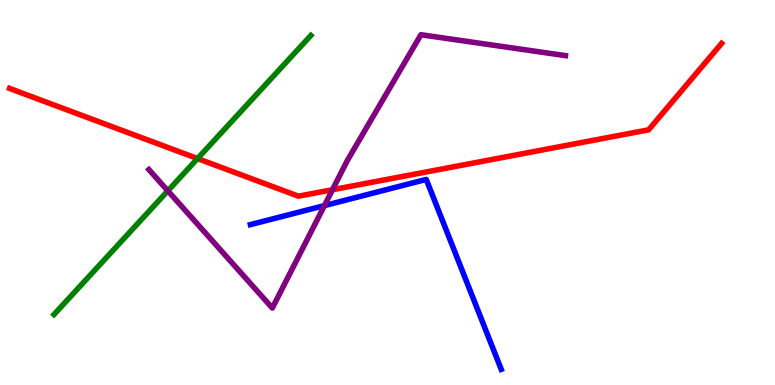[{'lines': ['blue', 'red'], 'intersections': []}, {'lines': ['green', 'red'], 'intersections': [{'x': 2.55, 'y': 5.88}]}, {'lines': ['purple', 'red'], 'intersections': [{'x': 4.29, 'y': 5.07}]}, {'lines': ['blue', 'green'], 'intersections': []}, {'lines': ['blue', 'purple'], 'intersections': [{'x': 4.19, 'y': 4.66}]}, {'lines': ['green', 'purple'], 'intersections': [{'x': 2.17, 'y': 5.04}]}]